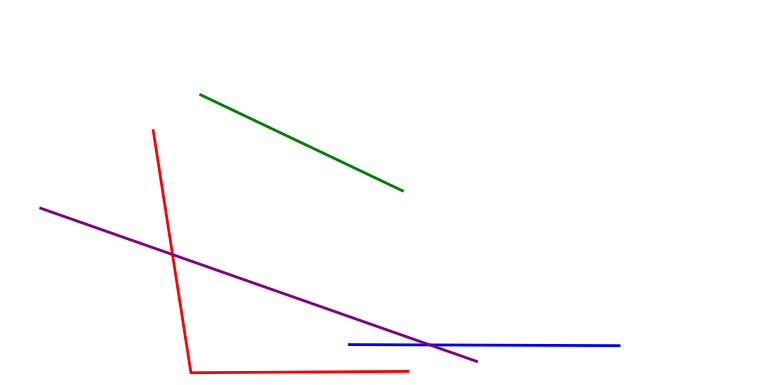[{'lines': ['blue', 'red'], 'intersections': []}, {'lines': ['green', 'red'], 'intersections': []}, {'lines': ['purple', 'red'], 'intersections': [{'x': 2.23, 'y': 3.39}]}, {'lines': ['blue', 'green'], 'intersections': []}, {'lines': ['blue', 'purple'], 'intersections': [{'x': 5.55, 'y': 1.04}]}, {'lines': ['green', 'purple'], 'intersections': []}]